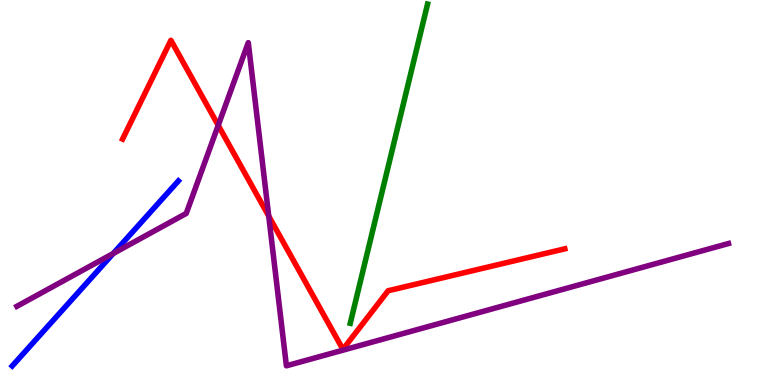[{'lines': ['blue', 'red'], 'intersections': []}, {'lines': ['green', 'red'], 'intersections': []}, {'lines': ['purple', 'red'], 'intersections': [{'x': 2.82, 'y': 6.74}, {'x': 3.47, 'y': 4.39}]}, {'lines': ['blue', 'green'], 'intersections': []}, {'lines': ['blue', 'purple'], 'intersections': [{'x': 1.46, 'y': 3.42}]}, {'lines': ['green', 'purple'], 'intersections': []}]